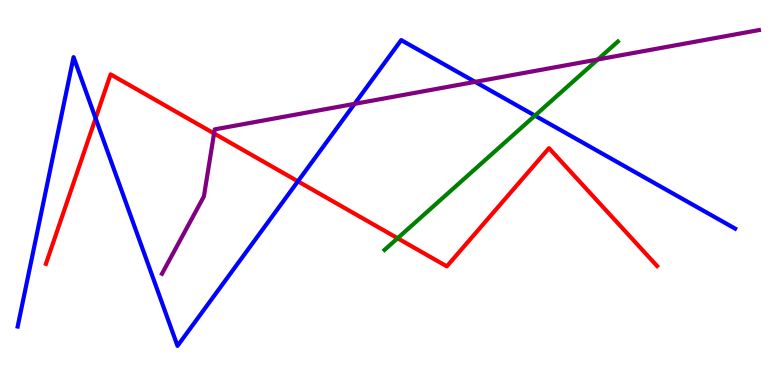[{'lines': ['blue', 'red'], 'intersections': [{'x': 1.23, 'y': 6.93}, {'x': 3.84, 'y': 5.29}]}, {'lines': ['green', 'red'], 'intersections': [{'x': 5.13, 'y': 3.81}]}, {'lines': ['purple', 'red'], 'intersections': [{'x': 2.76, 'y': 6.53}]}, {'lines': ['blue', 'green'], 'intersections': [{'x': 6.9, 'y': 7.0}]}, {'lines': ['blue', 'purple'], 'intersections': [{'x': 4.58, 'y': 7.3}, {'x': 6.13, 'y': 7.87}]}, {'lines': ['green', 'purple'], 'intersections': [{'x': 7.71, 'y': 8.46}]}]